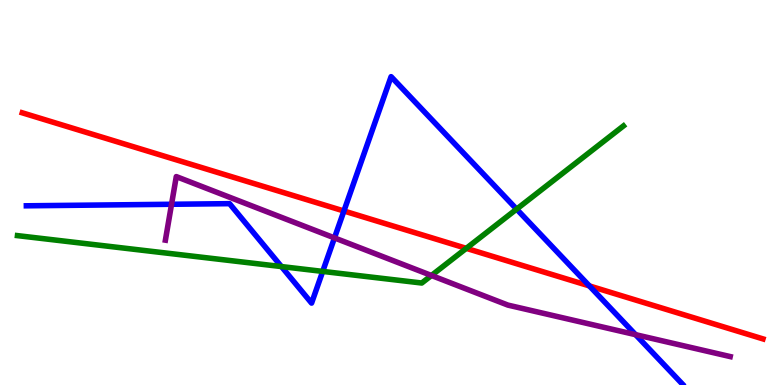[{'lines': ['blue', 'red'], 'intersections': [{'x': 4.44, 'y': 4.52}, {'x': 7.6, 'y': 2.57}]}, {'lines': ['green', 'red'], 'intersections': [{'x': 6.02, 'y': 3.55}]}, {'lines': ['purple', 'red'], 'intersections': []}, {'lines': ['blue', 'green'], 'intersections': [{'x': 3.63, 'y': 3.08}, {'x': 4.16, 'y': 2.95}, {'x': 6.67, 'y': 4.57}]}, {'lines': ['blue', 'purple'], 'intersections': [{'x': 2.21, 'y': 4.69}, {'x': 4.32, 'y': 3.82}, {'x': 8.2, 'y': 1.31}]}, {'lines': ['green', 'purple'], 'intersections': [{'x': 5.57, 'y': 2.84}]}]